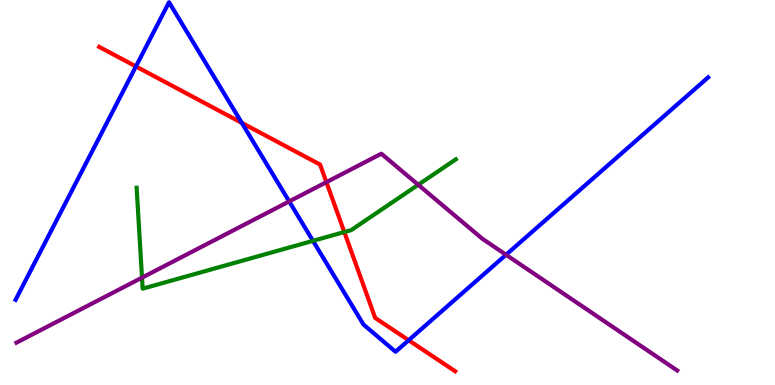[{'lines': ['blue', 'red'], 'intersections': [{'x': 1.75, 'y': 8.27}, {'x': 3.12, 'y': 6.81}, {'x': 5.27, 'y': 1.16}]}, {'lines': ['green', 'red'], 'intersections': [{'x': 4.44, 'y': 3.97}]}, {'lines': ['purple', 'red'], 'intersections': [{'x': 4.21, 'y': 5.27}]}, {'lines': ['blue', 'green'], 'intersections': [{'x': 4.04, 'y': 3.74}]}, {'lines': ['blue', 'purple'], 'intersections': [{'x': 3.73, 'y': 4.77}, {'x': 6.53, 'y': 3.38}]}, {'lines': ['green', 'purple'], 'intersections': [{'x': 1.83, 'y': 2.79}, {'x': 5.4, 'y': 5.2}]}]